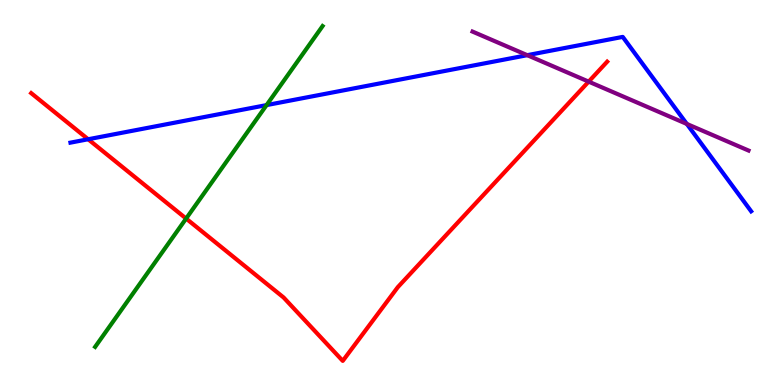[{'lines': ['blue', 'red'], 'intersections': [{'x': 1.14, 'y': 6.38}]}, {'lines': ['green', 'red'], 'intersections': [{'x': 2.4, 'y': 4.32}]}, {'lines': ['purple', 'red'], 'intersections': [{'x': 7.6, 'y': 7.88}]}, {'lines': ['blue', 'green'], 'intersections': [{'x': 3.44, 'y': 7.27}]}, {'lines': ['blue', 'purple'], 'intersections': [{'x': 6.8, 'y': 8.57}, {'x': 8.86, 'y': 6.78}]}, {'lines': ['green', 'purple'], 'intersections': []}]